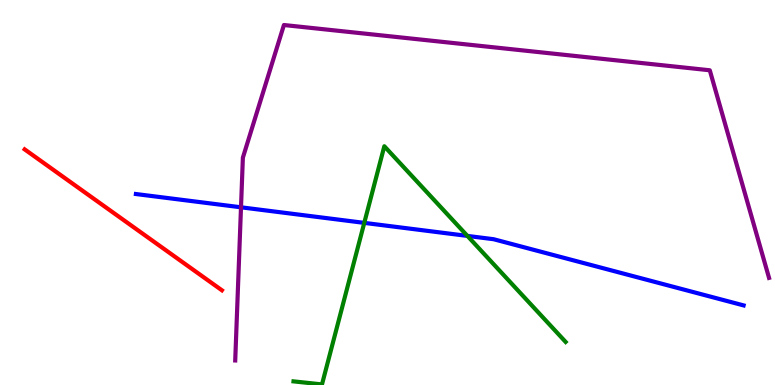[{'lines': ['blue', 'red'], 'intersections': []}, {'lines': ['green', 'red'], 'intersections': []}, {'lines': ['purple', 'red'], 'intersections': []}, {'lines': ['blue', 'green'], 'intersections': [{'x': 4.7, 'y': 4.21}, {'x': 6.03, 'y': 3.87}]}, {'lines': ['blue', 'purple'], 'intersections': [{'x': 3.11, 'y': 4.62}]}, {'lines': ['green', 'purple'], 'intersections': []}]